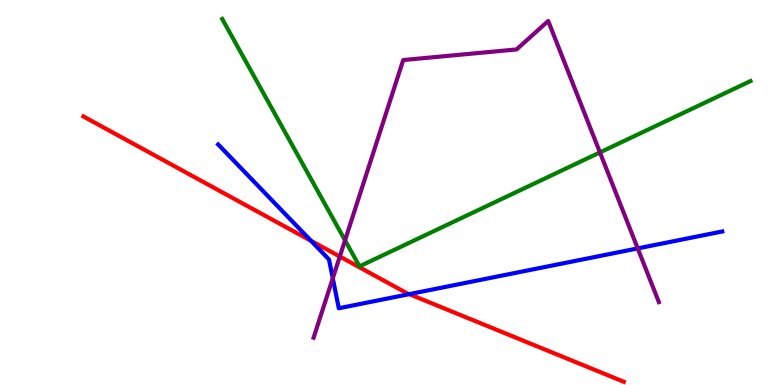[{'lines': ['blue', 'red'], 'intersections': [{'x': 4.01, 'y': 3.75}, {'x': 5.28, 'y': 2.36}]}, {'lines': ['green', 'red'], 'intersections': []}, {'lines': ['purple', 'red'], 'intersections': [{'x': 4.38, 'y': 3.34}]}, {'lines': ['blue', 'green'], 'intersections': []}, {'lines': ['blue', 'purple'], 'intersections': [{'x': 4.29, 'y': 2.77}, {'x': 8.23, 'y': 3.55}]}, {'lines': ['green', 'purple'], 'intersections': [{'x': 4.45, 'y': 3.76}, {'x': 7.74, 'y': 6.04}]}]